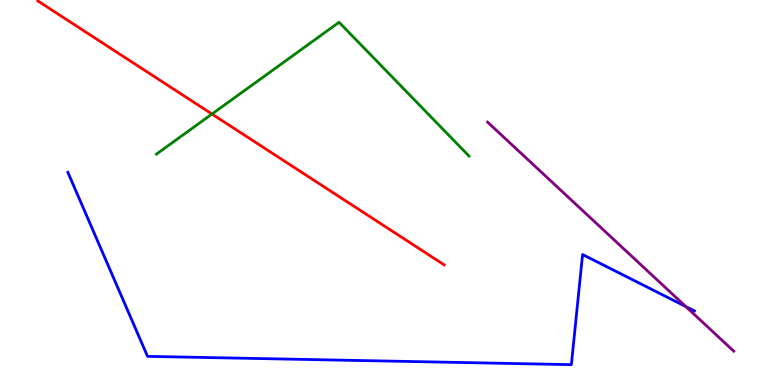[{'lines': ['blue', 'red'], 'intersections': []}, {'lines': ['green', 'red'], 'intersections': [{'x': 2.74, 'y': 7.04}]}, {'lines': ['purple', 'red'], 'intersections': []}, {'lines': ['blue', 'green'], 'intersections': []}, {'lines': ['blue', 'purple'], 'intersections': [{'x': 8.85, 'y': 2.04}]}, {'lines': ['green', 'purple'], 'intersections': []}]